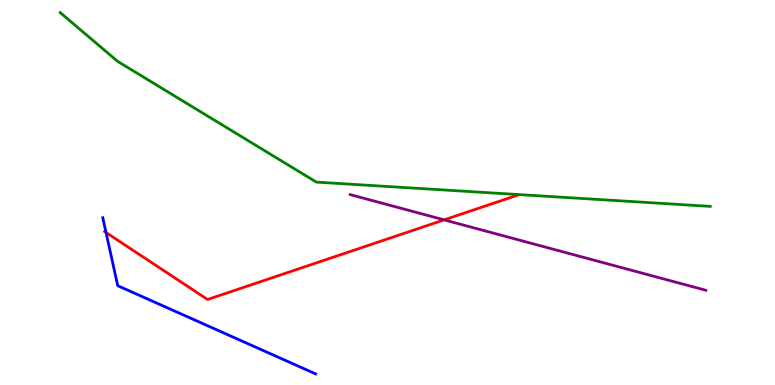[{'lines': ['blue', 'red'], 'intersections': [{'x': 1.37, 'y': 3.96}]}, {'lines': ['green', 'red'], 'intersections': []}, {'lines': ['purple', 'red'], 'intersections': [{'x': 5.73, 'y': 4.29}]}, {'lines': ['blue', 'green'], 'intersections': []}, {'lines': ['blue', 'purple'], 'intersections': []}, {'lines': ['green', 'purple'], 'intersections': []}]